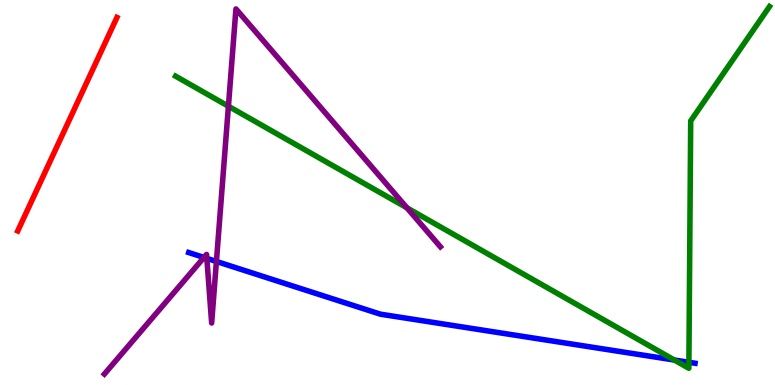[{'lines': ['blue', 'red'], 'intersections': []}, {'lines': ['green', 'red'], 'intersections': []}, {'lines': ['purple', 'red'], 'intersections': []}, {'lines': ['blue', 'green'], 'intersections': [{'x': 8.7, 'y': 0.649}, {'x': 8.89, 'y': 0.59}]}, {'lines': ['blue', 'purple'], 'intersections': [{'x': 2.63, 'y': 3.31}, {'x': 2.67, 'y': 3.29}, {'x': 2.79, 'y': 3.21}]}, {'lines': ['green', 'purple'], 'intersections': [{'x': 2.95, 'y': 7.24}, {'x': 5.25, 'y': 4.6}]}]